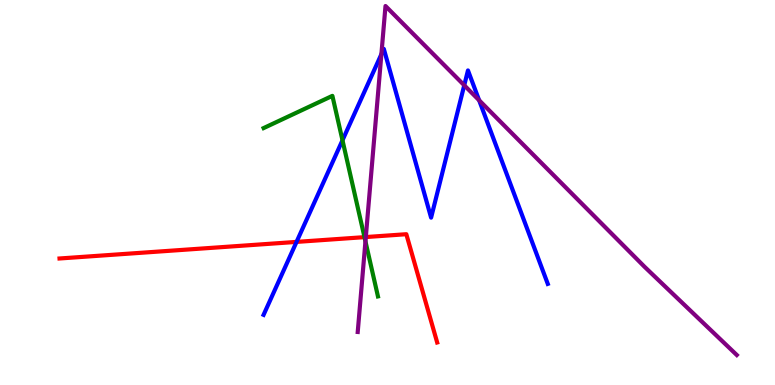[{'lines': ['blue', 'red'], 'intersections': [{'x': 3.83, 'y': 3.72}]}, {'lines': ['green', 'red'], 'intersections': [{'x': 4.7, 'y': 3.84}]}, {'lines': ['purple', 'red'], 'intersections': [{'x': 4.72, 'y': 3.84}]}, {'lines': ['blue', 'green'], 'intersections': [{'x': 4.42, 'y': 6.36}]}, {'lines': ['blue', 'purple'], 'intersections': [{'x': 4.92, 'y': 8.59}, {'x': 5.99, 'y': 7.78}, {'x': 6.18, 'y': 7.4}]}, {'lines': ['green', 'purple'], 'intersections': [{'x': 4.72, 'y': 3.73}]}]